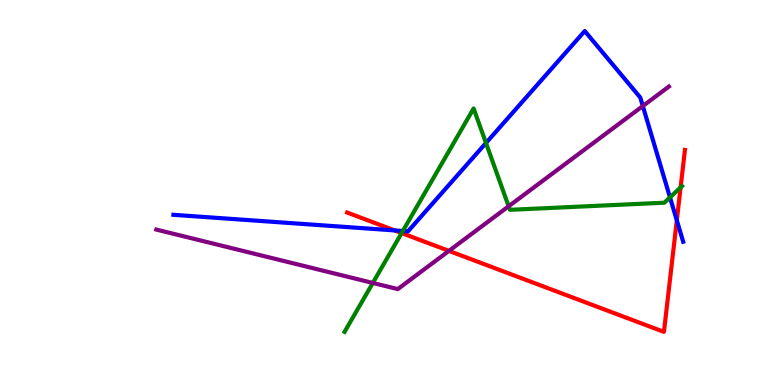[{'lines': ['blue', 'red'], 'intersections': [{'x': 5.09, 'y': 4.01}, {'x': 8.73, 'y': 4.28}]}, {'lines': ['green', 'red'], 'intersections': [{'x': 5.18, 'y': 3.95}, {'x': 8.78, 'y': 5.13}]}, {'lines': ['purple', 'red'], 'intersections': [{'x': 5.79, 'y': 3.48}]}, {'lines': ['blue', 'green'], 'intersections': [{'x': 5.2, 'y': 4.0}, {'x': 6.27, 'y': 6.29}, {'x': 8.65, 'y': 4.87}]}, {'lines': ['blue', 'purple'], 'intersections': [{'x': 8.29, 'y': 7.25}]}, {'lines': ['green', 'purple'], 'intersections': [{'x': 4.81, 'y': 2.65}, {'x': 6.56, 'y': 4.64}]}]